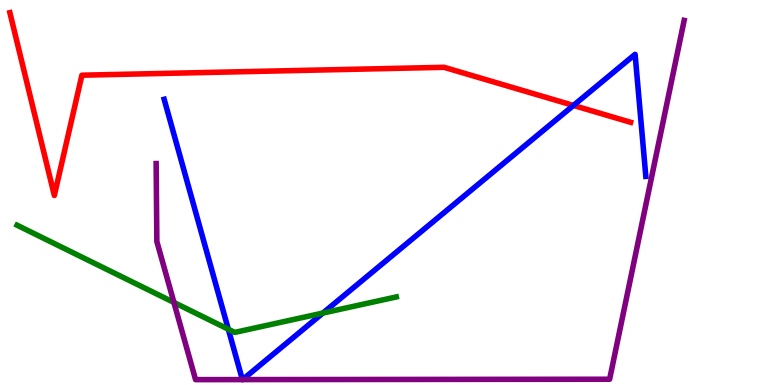[{'lines': ['blue', 'red'], 'intersections': [{'x': 7.4, 'y': 7.26}]}, {'lines': ['green', 'red'], 'intersections': []}, {'lines': ['purple', 'red'], 'intersections': []}, {'lines': ['blue', 'green'], 'intersections': [{'x': 2.95, 'y': 1.45}, {'x': 4.17, 'y': 1.87}]}, {'lines': ['blue', 'purple'], 'intersections': [{'x': 3.13, 'y': 0.14}, {'x': 3.13, 'y': 0.14}]}, {'lines': ['green', 'purple'], 'intersections': [{'x': 2.24, 'y': 2.14}]}]